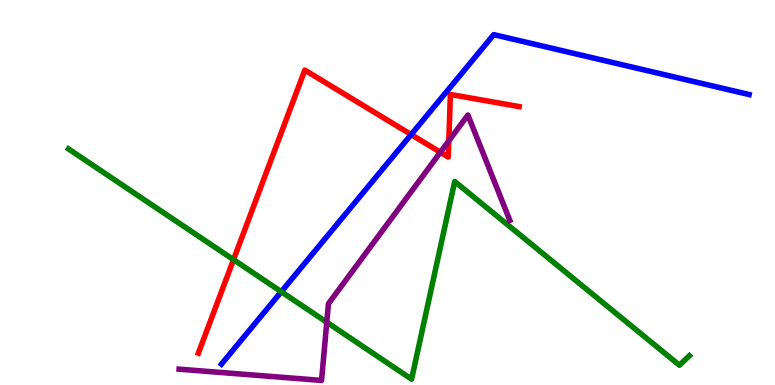[{'lines': ['blue', 'red'], 'intersections': [{'x': 5.31, 'y': 6.51}]}, {'lines': ['green', 'red'], 'intersections': [{'x': 3.01, 'y': 3.26}]}, {'lines': ['purple', 'red'], 'intersections': [{'x': 5.68, 'y': 6.05}, {'x': 5.79, 'y': 6.34}]}, {'lines': ['blue', 'green'], 'intersections': [{'x': 3.63, 'y': 2.42}]}, {'lines': ['blue', 'purple'], 'intersections': []}, {'lines': ['green', 'purple'], 'intersections': [{'x': 4.22, 'y': 1.63}]}]